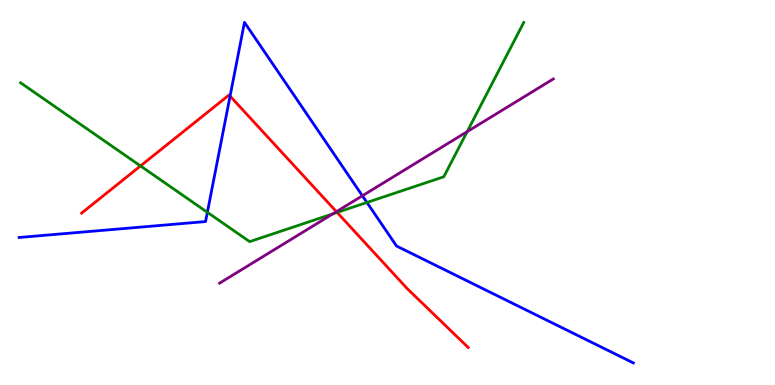[{'lines': ['blue', 'red'], 'intersections': [{'x': 2.97, 'y': 7.5}]}, {'lines': ['green', 'red'], 'intersections': [{'x': 1.81, 'y': 5.69}, {'x': 4.35, 'y': 4.48}]}, {'lines': ['purple', 'red'], 'intersections': [{'x': 4.34, 'y': 4.5}]}, {'lines': ['blue', 'green'], 'intersections': [{'x': 2.68, 'y': 4.49}, {'x': 4.73, 'y': 4.74}]}, {'lines': ['blue', 'purple'], 'intersections': [{'x': 4.68, 'y': 4.91}]}, {'lines': ['green', 'purple'], 'intersections': [{'x': 4.3, 'y': 4.45}, {'x': 6.03, 'y': 6.58}]}]